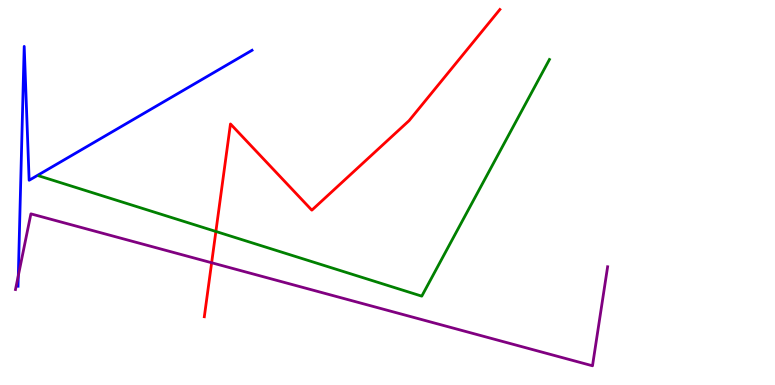[{'lines': ['blue', 'red'], 'intersections': []}, {'lines': ['green', 'red'], 'intersections': [{'x': 2.79, 'y': 3.99}]}, {'lines': ['purple', 'red'], 'intersections': [{'x': 2.73, 'y': 3.18}]}, {'lines': ['blue', 'green'], 'intersections': []}, {'lines': ['blue', 'purple'], 'intersections': [{'x': 0.236, 'y': 2.84}]}, {'lines': ['green', 'purple'], 'intersections': []}]